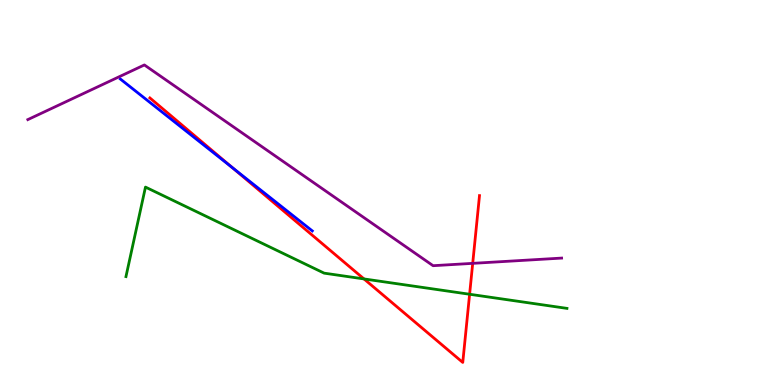[{'lines': ['blue', 'red'], 'intersections': [{'x': 3.0, 'y': 5.65}]}, {'lines': ['green', 'red'], 'intersections': [{'x': 4.7, 'y': 2.76}, {'x': 6.06, 'y': 2.36}]}, {'lines': ['purple', 'red'], 'intersections': [{'x': 6.1, 'y': 3.16}]}, {'lines': ['blue', 'green'], 'intersections': []}, {'lines': ['blue', 'purple'], 'intersections': []}, {'lines': ['green', 'purple'], 'intersections': []}]